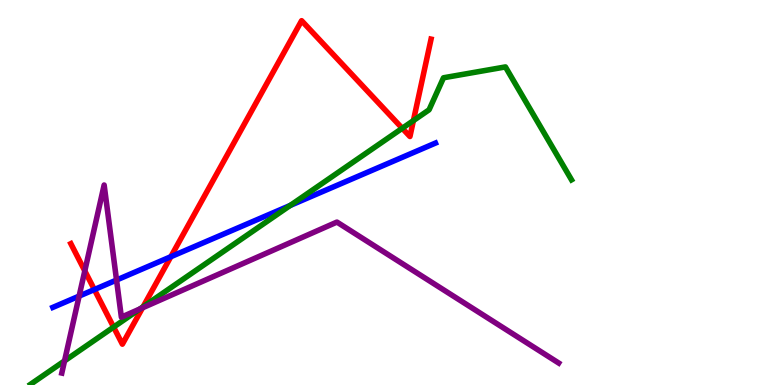[{'lines': ['blue', 'red'], 'intersections': [{'x': 1.22, 'y': 2.48}, {'x': 2.2, 'y': 3.33}]}, {'lines': ['green', 'red'], 'intersections': [{'x': 1.47, 'y': 1.5}, {'x': 1.85, 'y': 2.03}, {'x': 5.19, 'y': 6.67}, {'x': 5.33, 'y': 6.87}]}, {'lines': ['purple', 'red'], 'intersections': [{'x': 1.09, 'y': 2.96}, {'x': 1.84, 'y': 2.0}]}, {'lines': ['blue', 'green'], 'intersections': [{'x': 3.74, 'y': 4.66}]}, {'lines': ['blue', 'purple'], 'intersections': [{'x': 1.02, 'y': 2.31}, {'x': 1.5, 'y': 2.73}]}, {'lines': ['green', 'purple'], 'intersections': [{'x': 0.833, 'y': 0.626}, {'x': 1.81, 'y': 1.97}]}]